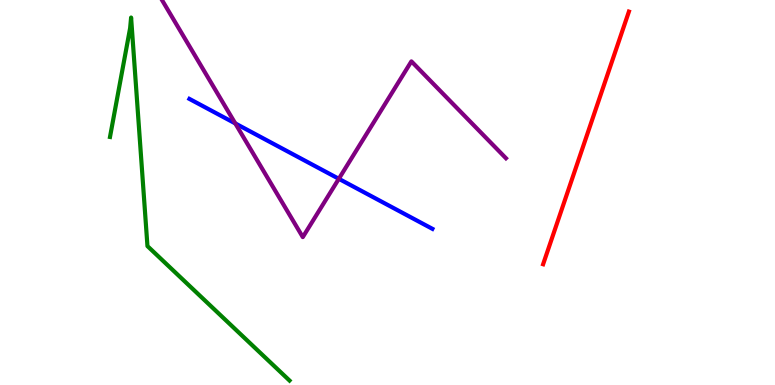[{'lines': ['blue', 'red'], 'intersections': []}, {'lines': ['green', 'red'], 'intersections': []}, {'lines': ['purple', 'red'], 'intersections': []}, {'lines': ['blue', 'green'], 'intersections': []}, {'lines': ['blue', 'purple'], 'intersections': [{'x': 3.04, 'y': 6.79}, {'x': 4.37, 'y': 5.36}]}, {'lines': ['green', 'purple'], 'intersections': []}]